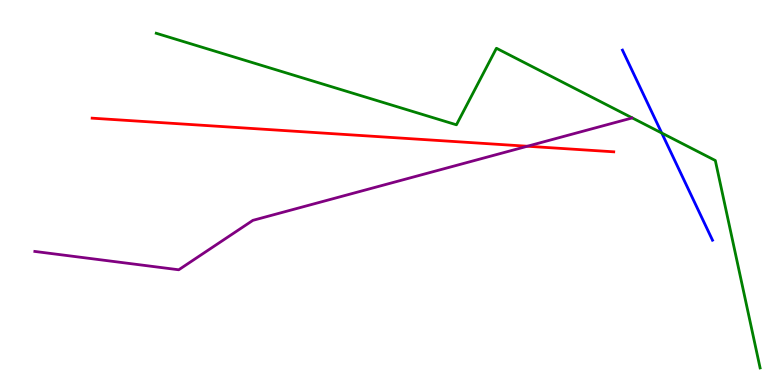[{'lines': ['blue', 'red'], 'intersections': []}, {'lines': ['green', 'red'], 'intersections': []}, {'lines': ['purple', 'red'], 'intersections': [{'x': 6.8, 'y': 6.2}]}, {'lines': ['blue', 'green'], 'intersections': [{'x': 8.54, 'y': 6.54}]}, {'lines': ['blue', 'purple'], 'intersections': []}, {'lines': ['green', 'purple'], 'intersections': []}]